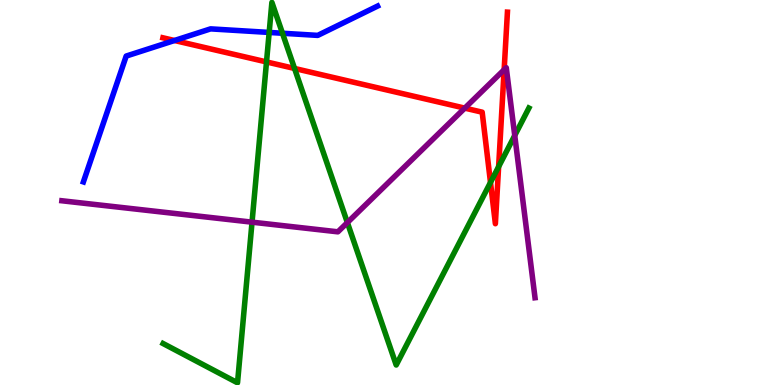[{'lines': ['blue', 'red'], 'intersections': [{'x': 2.25, 'y': 8.95}]}, {'lines': ['green', 'red'], 'intersections': [{'x': 3.44, 'y': 8.39}, {'x': 3.8, 'y': 8.22}, {'x': 6.33, 'y': 5.26}, {'x': 6.43, 'y': 5.67}]}, {'lines': ['purple', 'red'], 'intersections': [{'x': 6.0, 'y': 7.19}, {'x': 6.51, 'y': 8.19}]}, {'lines': ['blue', 'green'], 'intersections': [{'x': 3.47, 'y': 9.16}, {'x': 3.64, 'y': 9.14}]}, {'lines': ['blue', 'purple'], 'intersections': []}, {'lines': ['green', 'purple'], 'intersections': [{'x': 3.25, 'y': 4.23}, {'x': 4.48, 'y': 4.22}, {'x': 6.64, 'y': 6.48}]}]